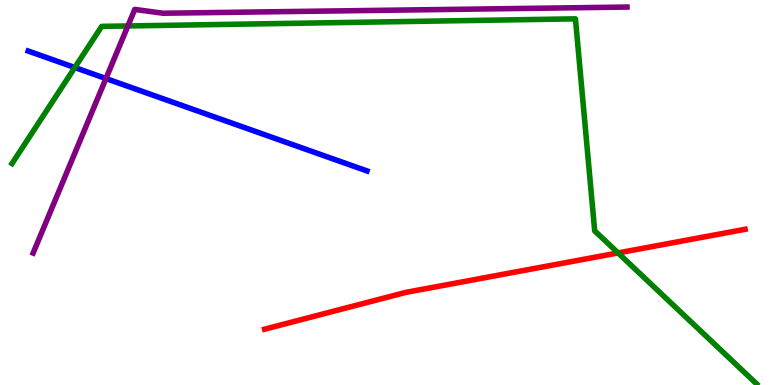[{'lines': ['blue', 'red'], 'intersections': []}, {'lines': ['green', 'red'], 'intersections': [{'x': 7.97, 'y': 3.43}]}, {'lines': ['purple', 'red'], 'intersections': []}, {'lines': ['blue', 'green'], 'intersections': [{'x': 0.965, 'y': 8.25}]}, {'lines': ['blue', 'purple'], 'intersections': [{'x': 1.37, 'y': 7.96}]}, {'lines': ['green', 'purple'], 'intersections': [{'x': 1.65, 'y': 9.33}]}]